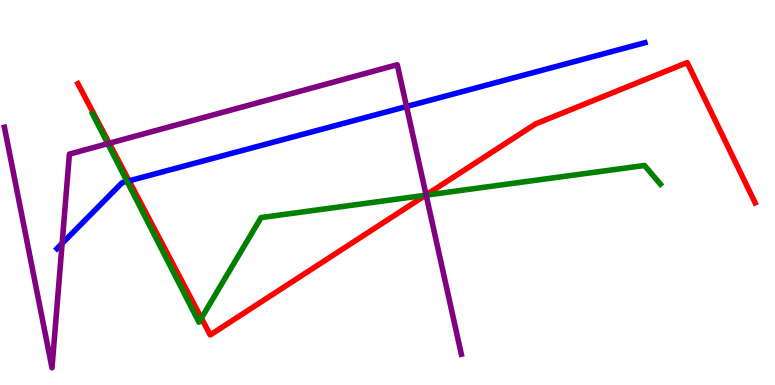[{'lines': ['blue', 'red'], 'intersections': [{'x': 1.67, 'y': 5.3}]}, {'lines': ['green', 'red'], 'intersections': [{'x': 2.6, 'y': 1.74}, {'x': 5.49, 'y': 4.93}]}, {'lines': ['purple', 'red'], 'intersections': [{'x': 1.41, 'y': 6.28}, {'x': 5.5, 'y': 4.94}]}, {'lines': ['blue', 'green'], 'intersections': [{'x': 1.64, 'y': 5.29}]}, {'lines': ['blue', 'purple'], 'intersections': [{'x': 0.802, 'y': 3.68}, {'x': 5.25, 'y': 7.23}]}, {'lines': ['green', 'purple'], 'intersections': [{'x': 1.39, 'y': 6.27}, {'x': 5.5, 'y': 4.93}]}]